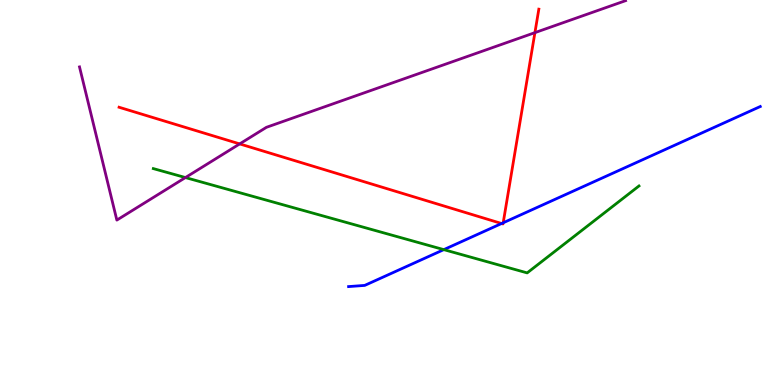[{'lines': ['blue', 'red'], 'intersections': [{'x': 6.47, 'y': 4.19}, {'x': 6.49, 'y': 4.21}]}, {'lines': ['green', 'red'], 'intersections': []}, {'lines': ['purple', 'red'], 'intersections': [{'x': 3.09, 'y': 6.26}, {'x': 6.9, 'y': 9.15}]}, {'lines': ['blue', 'green'], 'intersections': [{'x': 5.73, 'y': 3.52}]}, {'lines': ['blue', 'purple'], 'intersections': []}, {'lines': ['green', 'purple'], 'intersections': [{'x': 2.39, 'y': 5.39}]}]